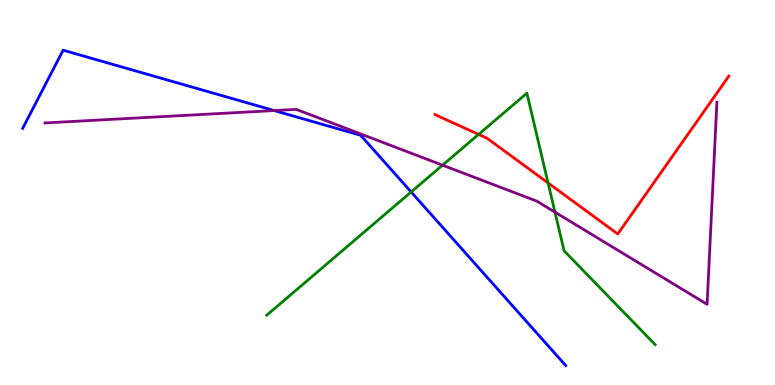[{'lines': ['blue', 'red'], 'intersections': []}, {'lines': ['green', 'red'], 'intersections': [{'x': 6.18, 'y': 6.51}, {'x': 7.07, 'y': 5.25}]}, {'lines': ['purple', 'red'], 'intersections': []}, {'lines': ['blue', 'green'], 'intersections': [{'x': 5.31, 'y': 5.01}]}, {'lines': ['blue', 'purple'], 'intersections': [{'x': 3.54, 'y': 7.13}]}, {'lines': ['green', 'purple'], 'intersections': [{'x': 5.71, 'y': 5.71}, {'x': 7.16, 'y': 4.49}]}]